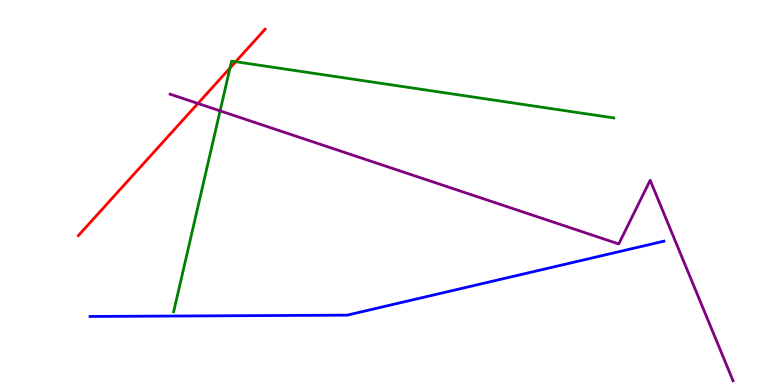[{'lines': ['blue', 'red'], 'intersections': []}, {'lines': ['green', 'red'], 'intersections': [{'x': 2.97, 'y': 8.23}, {'x': 3.04, 'y': 8.4}]}, {'lines': ['purple', 'red'], 'intersections': [{'x': 2.55, 'y': 7.31}]}, {'lines': ['blue', 'green'], 'intersections': []}, {'lines': ['blue', 'purple'], 'intersections': []}, {'lines': ['green', 'purple'], 'intersections': [{'x': 2.84, 'y': 7.12}]}]